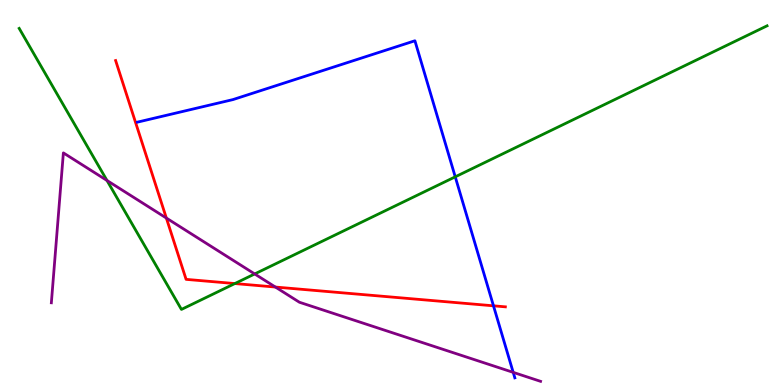[{'lines': ['blue', 'red'], 'intersections': [{'x': 6.37, 'y': 2.06}]}, {'lines': ['green', 'red'], 'intersections': [{'x': 3.03, 'y': 2.63}]}, {'lines': ['purple', 'red'], 'intersections': [{'x': 2.15, 'y': 4.34}, {'x': 3.55, 'y': 2.54}]}, {'lines': ['blue', 'green'], 'intersections': [{'x': 5.87, 'y': 5.41}]}, {'lines': ['blue', 'purple'], 'intersections': [{'x': 6.62, 'y': 0.328}]}, {'lines': ['green', 'purple'], 'intersections': [{'x': 1.38, 'y': 5.31}, {'x': 3.29, 'y': 2.88}]}]